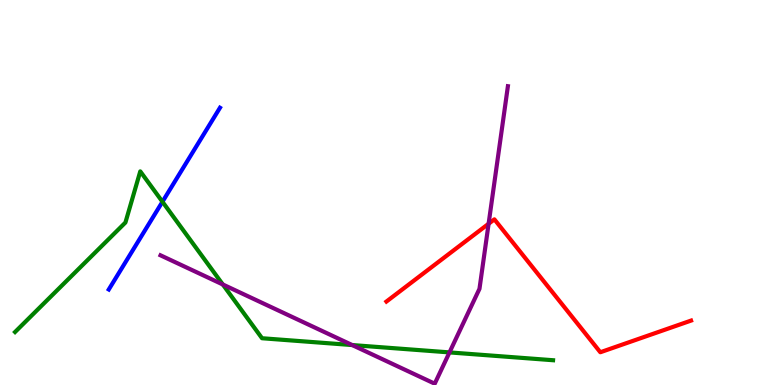[{'lines': ['blue', 'red'], 'intersections': []}, {'lines': ['green', 'red'], 'intersections': []}, {'lines': ['purple', 'red'], 'intersections': [{'x': 6.3, 'y': 4.19}]}, {'lines': ['blue', 'green'], 'intersections': [{'x': 2.1, 'y': 4.76}]}, {'lines': ['blue', 'purple'], 'intersections': []}, {'lines': ['green', 'purple'], 'intersections': [{'x': 2.87, 'y': 2.61}, {'x': 4.54, 'y': 1.04}, {'x': 5.8, 'y': 0.847}]}]